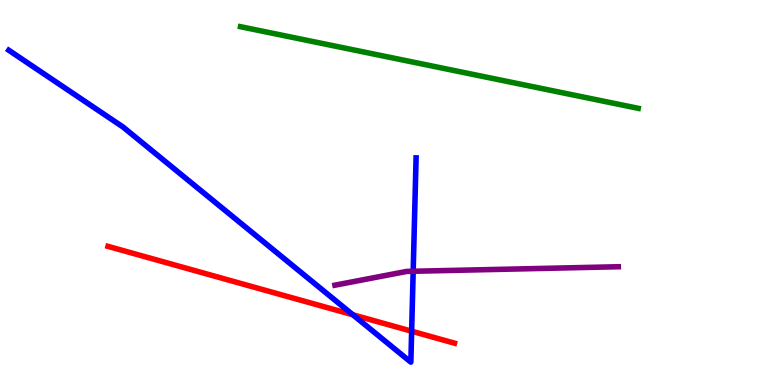[{'lines': ['blue', 'red'], 'intersections': [{'x': 4.55, 'y': 1.82}, {'x': 5.31, 'y': 1.4}]}, {'lines': ['green', 'red'], 'intersections': []}, {'lines': ['purple', 'red'], 'intersections': []}, {'lines': ['blue', 'green'], 'intersections': []}, {'lines': ['blue', 'purple'], 'intersections': [{'x': 5.33, 'y': 2.95}]}, {'lines': ['green', 'purple'], 'intersections': []}]